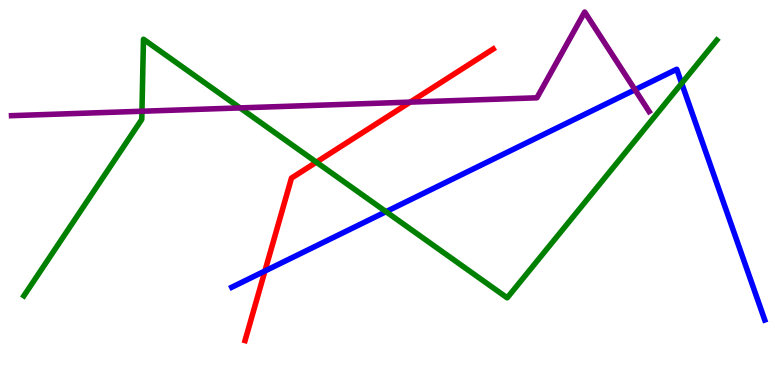[{'lines': ['blue', 'red'], 'intersections': [{'x': 3.42, 'y': 2.96}]}, {'lines': ['green', 'red'], 'intersections': [{'x': 4.08, 'y': 5.79}]}, {'lines': ['purple', 'red'], 'intersections': [{'x': 5.29, 'y': 7.35}]}, {'lines': ['blue', 'green'], 'intersections': [{'x': 4.98, 'y': 4.5}, {'x': 8.8, 'y': 7.84}]}, {'lines': ['blue', 'purple'], 'intersections': [{'x': 8.19, 'y': 7.67}]}, {'lines': ['green', 'purple'], 'intersections': [{'x': 1.83, 'y': 7.11}, {'x': 3.1, 'y': 7.2}]}]